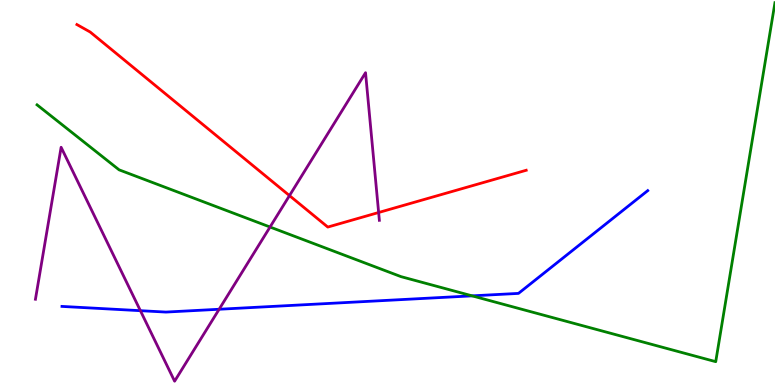[{'lines': ['blue', 'red'], 'intersections': []}, {'lines': ['green', 'red'], 'intersections': []}, {'lines': ['purple', 'red'], 'intersections': [{'x': 3.74, 'y': 4.92}, {'x': 4.89, 'y': 4.48}]}, {'lines': ['blue', 'green'], 'intersections': [{'x': 6.09, 'y': 2.32}]}, {'lines': ['blue', 'purple'], 'intersections': [{'x': 1.81, 'y': 1.93}, {'x': 2.83, 'y': 1.97}]}, {'lines': ['green', 'purple'], 'intersections': [{'x': 3.48, 'y': 4.1}]}]